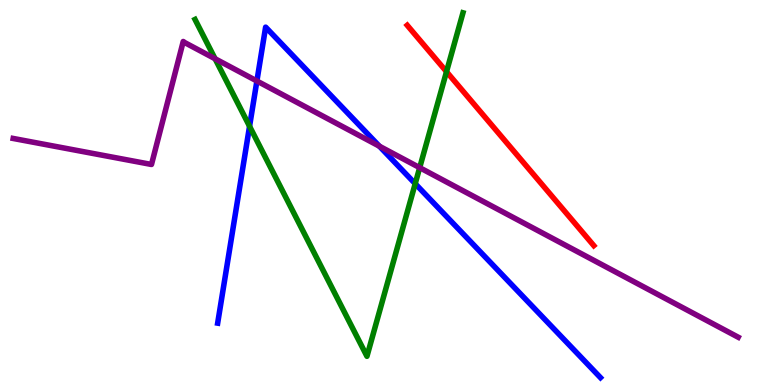[{'lines': ['blue', 'red'], 'intersections': []}, {'lines': ['green', 'red'], 'intersections': [{'x': 5.76, 'y': 8.14}]}, {'lines': ['purple', 'red'], 'intersections': []}, {'lines': ['blue', 'green'], 'intersections': [{'x': 3.22, 'y': 6.72}, {'x': 5.36, 'y': 5.23}]}, {'lines': ['blue', 'purple'], 'intersections': [{'x': 3.31, 'y': 7.9}, {'x': 4.9, 'y': 6.2}]}, {'lines': ['green', 'purple'], 'intersections': [{'x': 2.78, 'y': 8.47}, {'x': 5.42, 'y': 5.65}]}]